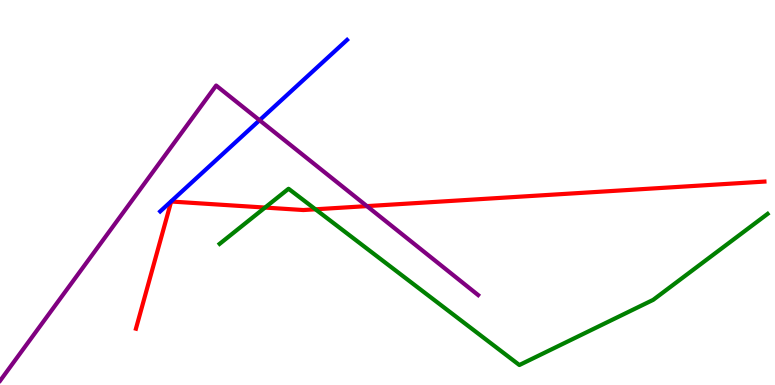[{'lines': ['blue', 'red'], 'intersections': []}, {'lines': ['green', 'red'], 'intersections': [{'x': 3.42, 'y': 4.61}, {'x': 4.07, 'y': 4.56}]}, {'lines': ['purple', 'red'], 'intersections': [{'x': 4.73, 'y': 4.65}]}, {'lines': ['blue', 'green'], 'intersections': []}, {'lines': ['blue', 'purple'], 'intersections': [{'x': 3.35, 'y': 6.88}]}, {'lines': ['green', 'purple'], 'intersections': []}]